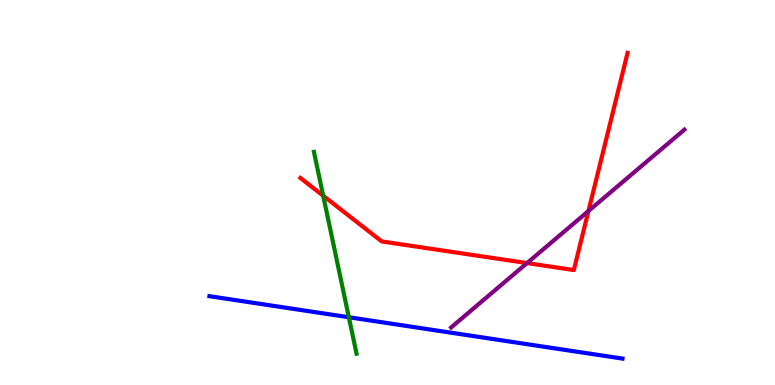[{'lines': ['blue', 'red'], 'intersections': []}, {'lines': ['green', 'red'], 'intersections': [{'x': 4.17, 'y': 4.92}]}, {'lines': ['purple', 'red'], 'intersections': [{'x': 6.8, 'y': 3.17}, {'x': 7.59, 'y': 4.52}]}, {'lines': ['blue', 'green'], 'intersections': [{'x': 4.5, 'y': 1.76}]}, {'lines': ['blue', 'purple'], 'intersections': []}, {'lines': ['green', 'purple'], 'intersections': []}]